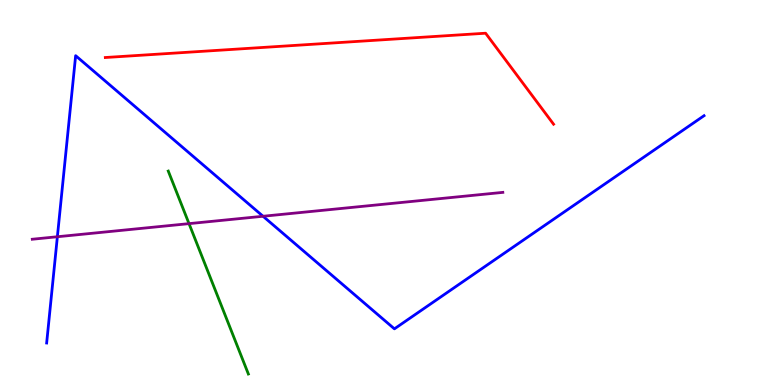[{'lines': ['blue', 'red'], 'intersections': []}, {'lines': ['green', 'red'], 'intersections': []}, {'lines': ['purple', 'red'], 'intersections': []}, {'lines': ['blue', 'green'], 'intersections': []}, {'lines': ['blue', 'purple'], 'intersections': [{'x': 0.74, 'y': 3.85}, {'x': 3.39, 'y': 4.38}]}, {'lines': ['green', 'purple'], 'intersections': [{'x': 2.44, 'y': 4.19}]}]